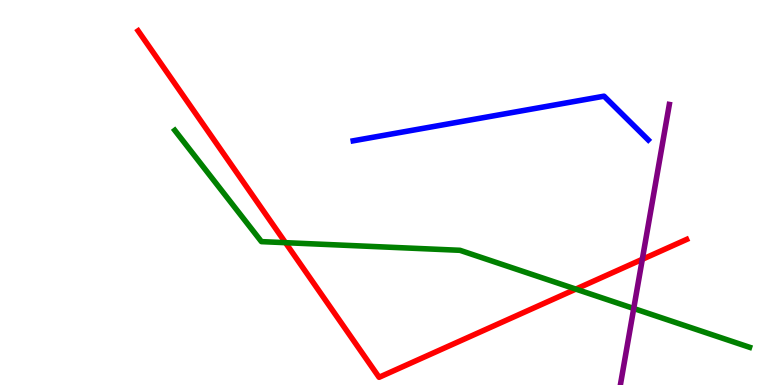[{'lines': ['blue', 'red'], 'intersections': []}, {'lines': ['green', 'red'], 'intersections': [{'x': 3.68, 'y': 3.7}, {'x': 7.43, 'y': 2.49}]}, {'lines': ['purple', 'red'], 'intersections': [{'x': 8.29, 'y': 3.26}]}, {'lines': ['blue', 'green'], 'intersections': []}, {'lines': ['blue', 'purple'], 'intersections': []}, {'lines': ['green', 'purple'], 'intersections': [{'x': 8.18, 'y': 1.99}]}]